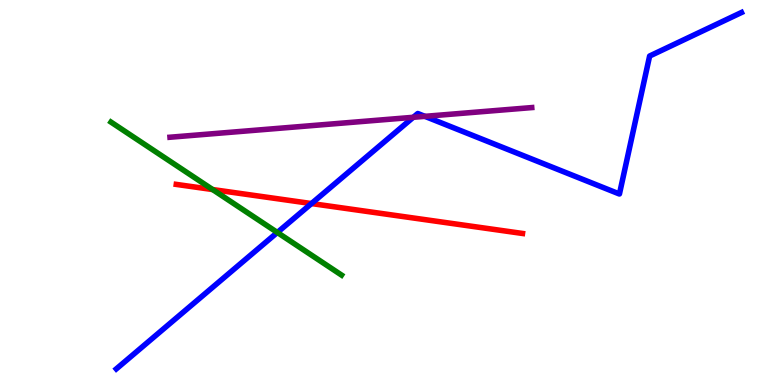[{'lines': ['blue', 'red'], 'intersections': [{'x': 4.02, 'y': 4.71}]}, {'lines': ['green', 'red'], 'intersections': [{'x': 2.74, 'y': 5.08}]}, {'lines': ['purple', 'red'], 'intersections': []}, {'lines': ['blue', 'green'], 'intersections': [{'x': 3.58, 'y': 3.96}]}, {'lines': ['blue', 'purple'], 'intersections': [{'x': 5.33, 'y': 6.95}, {'x': 5.48, 'y': 6.98}]}, {'lines': ['green', 'purple'], 'intersections': []}]